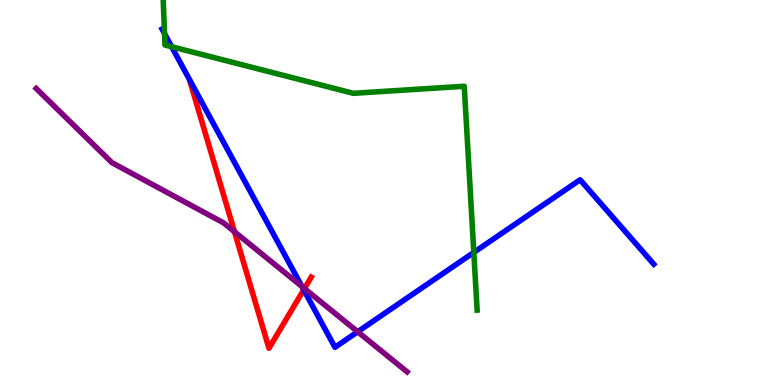[{'lines': ['blue', 'red'], 'intersections': [{'x': 3.92, 'y': 2.47}]}, {'lines': ['green', 'red'], 'intersections': []}, {'lines': ['purple', 'red'], 'intersections': [{'x': 3.03, 'y': 3.98}, {'x': 3.93, 'y': 2.51}]}, {'lines': ['blue', 'green'], 'intersections': [{'x': 2.12, 'y': 9.13}, {'x': 2.21, 'y': 8.79}, {'x': 6.11, 'y': 3.44}]}, {'lines': ['blue', 'purple'], 'intersections': [{'x': 3.9, 'y': 2.56}, {'x': 4.62, 'y': 1.38}]}, {'lines': ['green', 'purple'], 'intersections': []}]